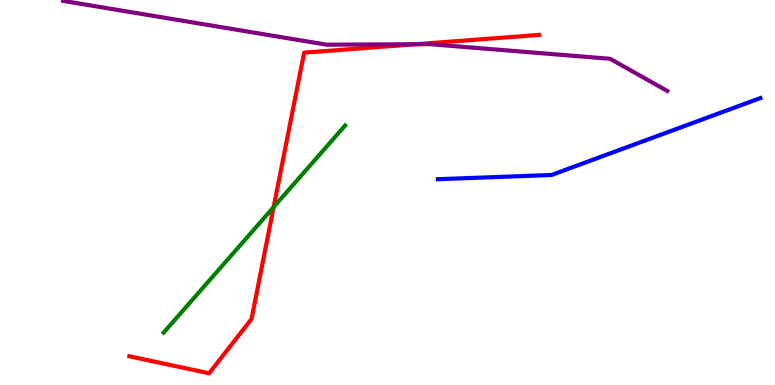[{'lines': ['blue', 'red'], 'intersections': []}, {'lines': ['green', 'red'], 'intersections': [{'x': 3.53, 'y': 4.62}]}, {'lines': ['purple', 'red'], 'intersections': [{'x': 5.36, 'y': 8.85}]}, {'lines': ['blue', 'green'], 'intersections': []}, {'lines': ['blue', 'purple'], 'intersections': []}, {'lines': ['green', 'purple'], 'intersections': []}]